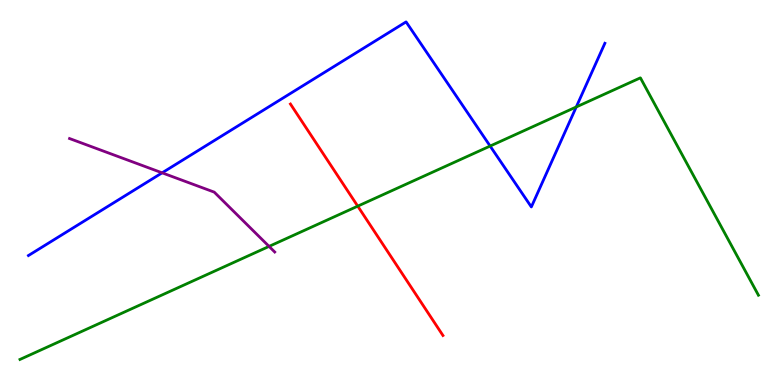[{'lines': ['blue', 'red'], 'intersections': []}, {'lines': ['green', 'red'], 'intersections': [{'x': 4.62, 'y': 4.65}]}, {'lines': ['purple', 'red'], 'intersections': []}, {'lines': ['blue', 'green'], 'intersections': [{'x': 6.32, 'y': 6.21}, {'x': 7.44, 'y': 7.22}]}, {'lines': ['blue', 'purple'], 'intersections': [{'x': 2.09, 'y': 5.51}]}, {'lines': ['green', 'purple'], 'intersections': [{'x': 3.47, 'y': 3.6}]}]